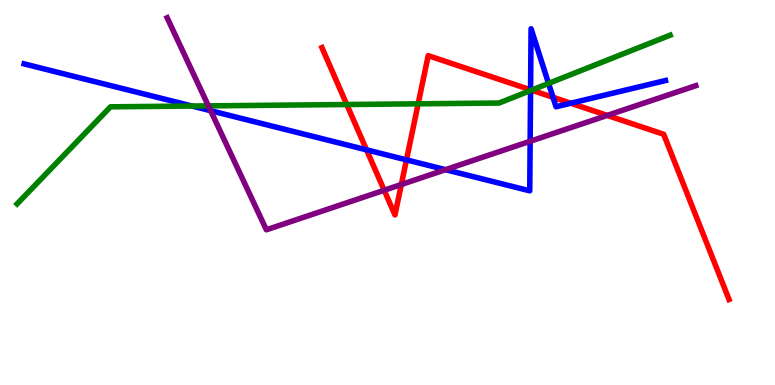[{'lines': ['blue', 'red'], 'intersections': [{'x': 4.73, 'y': 6.11}, {'x': 5.24, 'y': 5.85}, {'x': 6.85, 'y': 7.67}, {'x': 7.14, 'y': 7.47}, {'x': 7.36, 'y': 7.32}]}, {'lines': ['green', 'red'], 'intersections': [{'x': 4.47, 'y': 7.29}, {'x': 5.4, 'y': 7.3}, {'x': 6.86, 'y': 7.66}]}, {'lines': ['purple', 'red'], 'intersections': [{'x': 4.96, 'y': 5.06}, {'x': 5.18, 'y': 5.21}, {'x': 7.84, 'y': 7.0}]}, {'lines': ['blue', 'green'], 'intersections': [{'x': 2.48, 'y': 7.25}, {'x': 6.85, 'y': 7.65}, {'x': 7.08, 'y': 7.83}]}, {'lines': ['blue', 'purple'], 'intersections': [{'x': 2.72, 'y': 7.12}, {'x': 5.75, 'y': 5.59}, {'x': 6.84, 'y': 6.33}]}, {'lines': ['green', 'purple'], 'intersections': [{'x': 2.69, 'y': 7.25}]}]